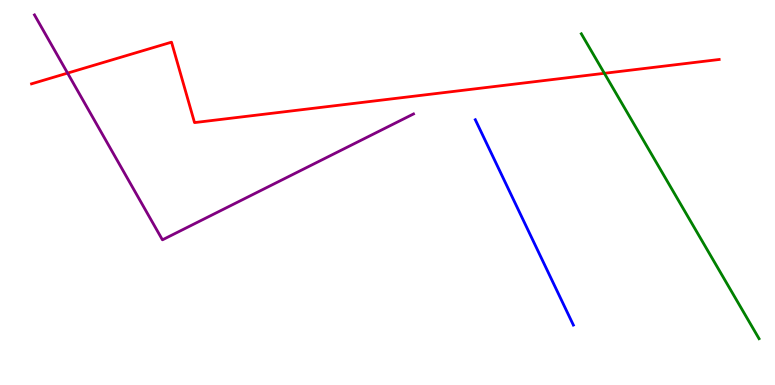[{'lines': ['blue', 'red'], 'intersections': []}, {'lines': ['green', 'red'], 'intersections': [{'x': 7.8, 'y': 8.1}]}, {'lines': ['purple', 'red'], 'intersections': [{'x': 0.872, 'y': 8.1}]}, {'lines': ['blue', 'green'], 'intersections': []}, {'lines': ['blue', 'purple'], 'intersections': []}, {'lines': ['green', 'purple'], 'intersections': []}]